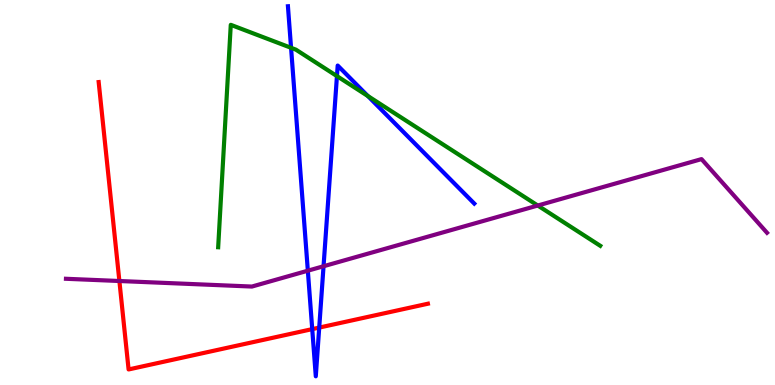[{'lines': ['blue', 'red'], 'intersections': [{'x': 4.03, 'y': 1.45}, {'x': 4.12, 'y': 1.49}]}, {'lines': ['green', 'red'], 'intersections': []}, {'lines': ['purple', 'red'], 'intersections': [{'x': 1.54, 'y': 2.7}]}, {'lines': ['blue', 'green'], 'intersections': [{'x': 3.76, 'y': 8.76}, {'x': 4.35, 'y': 8.02}, {'x': 4.75, 'y': 7.51}]}, {'lines': ['blue', 'purple'], 'intersections': [{'x': 3.97, 'y': 2.97}, {'x': 4.17, 'y': 3.08}]}, {'lines': ['green', 'purple'], 'intersections': [{'x': 6.94, 'y': 4.66}]}]